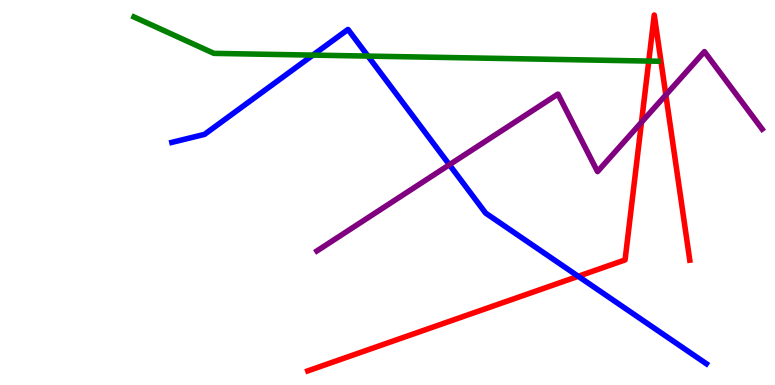[{'lines': ['blue', 'red'], 'intersections': [{'x': 7.46, 'y': 2.82}]}, {'lines': ['green', 'red'], 'intersections': [{'x': 8.37, 'y': 8.41}]}, {'lines': ['purple', 'red'], 'intersections': [{'x': 8.28, 'y': 6.82}, {'x': 8.59, 'y': 7.53}]}, {'lines': ['blue', 'green'], 'intersections': [{'x': 4.04, 'y': 8.57}, {'x': 4.75, 'y': 8.54}]}, {'lines': ['blue', 'purple'], 'intersections': [{'x': 5.8, 'y': 5.72}]}, {'lines': ['green', 'purple'], 'intersections': []}]